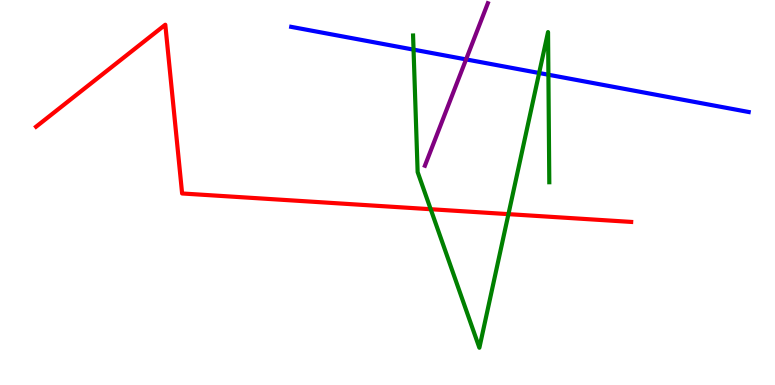[{'lines': ['blue', 'red'], 'intersections': []}, {'lines': ['green', 'red'], 'intersections': [{'x': 5.56, 'y': 4.57}, {'x': 6.56, 'y': 4.44}]}, {'lines': ['purple', 'red'], 'intersections': []}, {'lines': ['blue', 'green'], 'intersections': [{'x': 5.34, 'y': 8.71}, {'x': 6.96, 'y': 8.1}, {'x': 7.08, 'y': 8.06}]}, {'lines': ['blue', 'purple'], 'intersections': [{'x': 6.01, 'y': 8.46}]}, {'lines': ['green', 'purple'], 'intersections': []}]